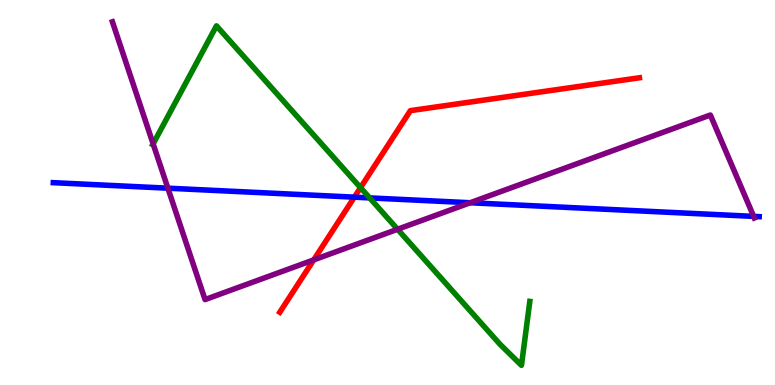[{'lines': ['blue', 'red'], 'intersections': [{'x': 4.57, 'y': 4.88}]}, {'lines': ['green', 'red'], 'intersections': [{'x': 4.65, 'y': 5.13}]}, {'lines': ['purple', 'red'], 'intersections': [{'x': 4.05, 'y': 3.25}]}, {'lines': ['blue', 'green'], 'intersections': [{'x': 4.77, 'y': 4.86}]}, {'lines': ['blue', 'purple'], 'intersections': [{'x': 2.17, 'y': 5.11}, {'x': 6.07, 'y': 4.73}, {'x': 9.72, 'y': 4.38}]}, {'lines': ['green', 'purple'], 'intersections': [{'x': 1.98, 'y': 6.26}, {'x': 5.13, 'y': 4.05}]}]